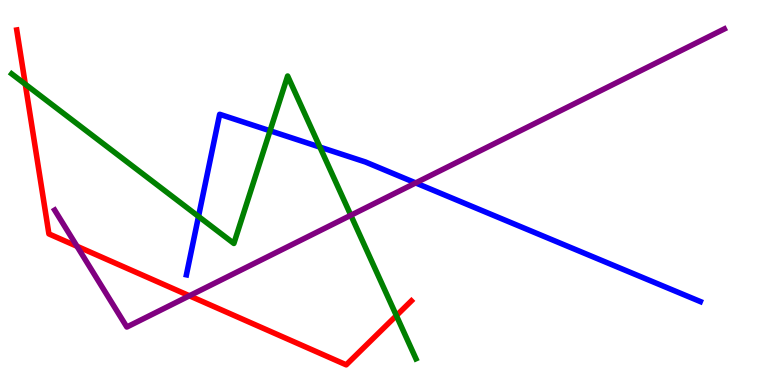[{'lines': ['blue', 'red'], 'intersections': []}, {'lines': ['green', 'red'], 'intersections': [{'x': 0.326, 'y': 7.81}, {'x': 5.11, 'y': 1.8}]}, {'lines': ['purple', 'red'], 'intersections': [{'x': 0.994, 'y': 3.6}, {'x': 2.44, 'y': 2.32}]}, {'lines': ['blue', 'green'], 'intersections': [{'x': 2.56, 'y': 4.38}, {'x': 3.48, 'y': 6.6}, {'x': 4.13, 'y': 6.18}]}, {'lines': ['blue', 'purple'], 'intersections': [{'x': 5.36, 'y': 5.25}]}, {'lines': ['green', 'purple'], 'intersections': [{'x': 4.53, 'y': 4.41}]}]